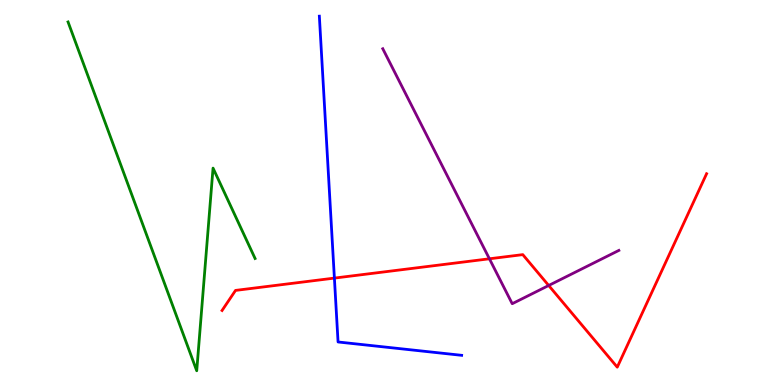[{'lines': ['blue', 'red'], 'intersections': [{'x': 4.31, 'y': 2.78}]}, {'lines': ['green', 'red'], 'intersections': []}, {'lines': ['purple', 'red'], 'intersections': [{'x': 6.32, 'y': 3.28}, {'x': 7.08, 'y': 2.58}]}, {'lines': ['blue', 'green'], 'intersections': []}, {'lines': ['blue', 'purple'], 'intersections': []}, {'lines': ['green', 'purple'], 'intersections': []}]